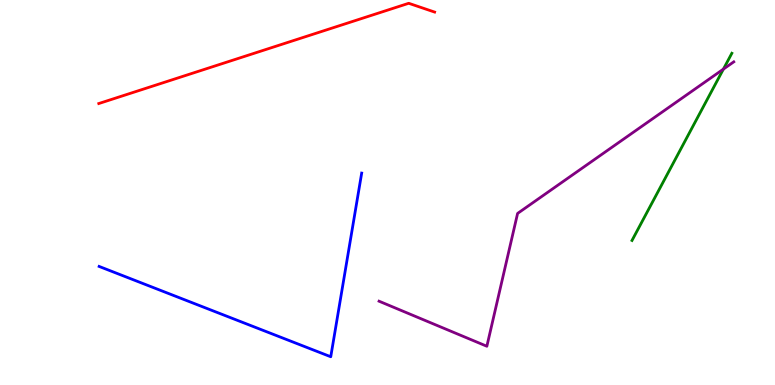[{'lines': ['blue', 'red'], 'intersections': []}, {'lines': ['green', 'red'], 'intersections': []}, {'lines': ['purple', 'red'], 'intersections': []}, {'lines': ['blue', 'green'], 'intersections': []}, {'lines': ['blue', 'purple'], 'intersections': []}, {'lines': ['green', 'purple'], 'intersections': [{'x': 9.33, 'y': 8.2}]}]